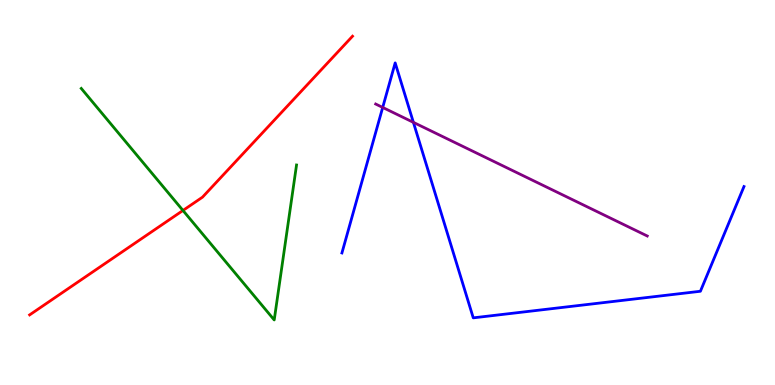[{'lines': ['blue', 'red'], 'intersections': []}, {'lines': ['green', 'red'], 'intersections': [{'x': 2.36, 'y': 4.53}]}, {'lines': ['purple', 'red'], 'intersections': []}, {'lines': ['blue', 'green'], 'intersections': []}, {'lines': ['blue', 'purple'], 'intersections': [{'x': 4.94, 'y': 7.21}, {'x': 5.33, 'y': 6.82}]}, {'lines': ['green', 'purple'], 'intersections': []}]